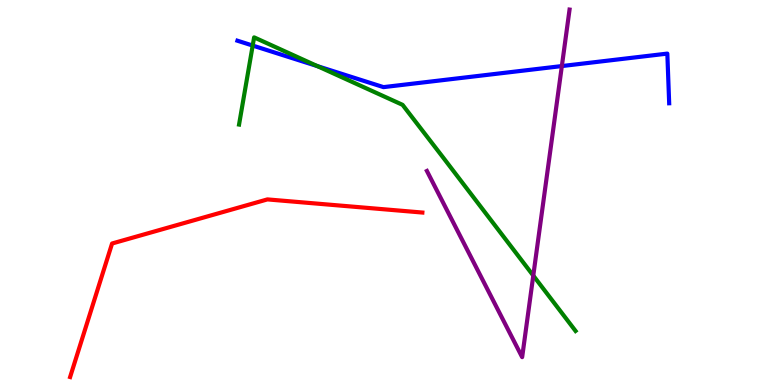[{'lines': ['blue', 'red'], 'intersections': []}, {'lines': ['green', 'red'], 'intersections': []}, {'lines': ['purple', 'red'], 'intersections': []}, {'lines': ['blue', 'green'], 'intersections': [{'x': 3.26, 'y': 8.82}, {'x': 4.09, 'y': 8.28}]}, {'lines': ['blue', 'purple'], 'intersections': [{'x': 7.25, 'y': 8.28}]}, {'lines': ['green', 'purple'], 'intersections': [{'x': 6.88, 'y': 2.84}]}]